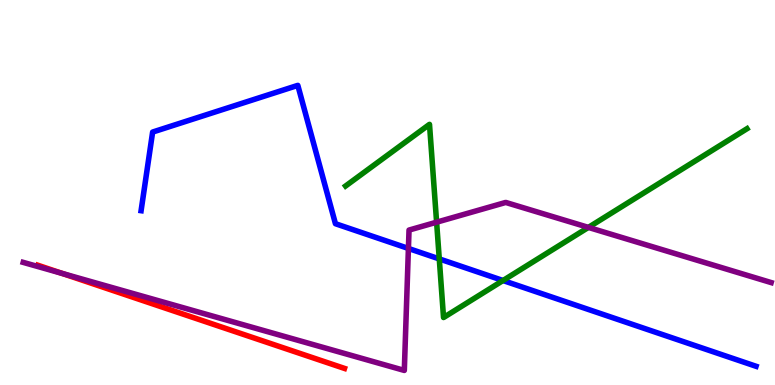[{'lines': ['blue', 'red'], 'intersections': []}, {'lines': ['green', 'red'], 'intersections': []}, {'lines': ['purple', 'red'], 'intersections': [{'x': 0.803, 'y': 2.9}]}, {'lines': ['blue', 'green'], 'intersections': [{'x': 5.67, 'y': 3.28}, {'x': 6.49, 'y': 2.71}]}, {'lines': ['blue', 'purple'], 'intersections': [{'x': 5.27, 'y': 3.55}]}, {'lines': ['green', 'purple'], 'intersections': [{'x': 5.63, 'y': 4.23}, {'x': 7.59, 'y': 4.09}]}]